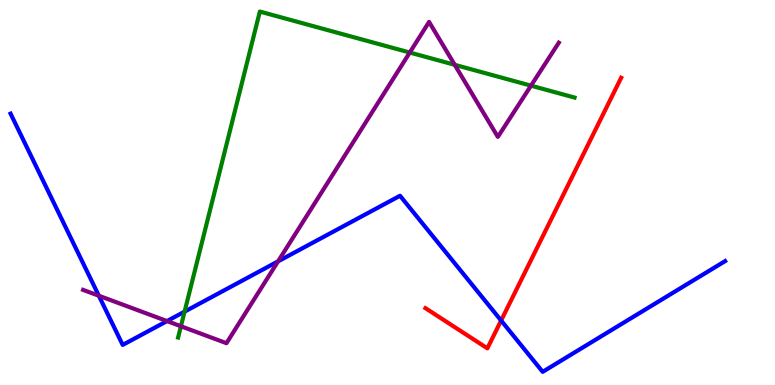[{'lines': ['blue', 'red'], 'intersections': [{'x': 6.47, 'y': 1.67}]}, {'lines': ['green', 'red'], 'intersections': []}, {'lines': ['purple', 'red'], 'intersections': []}, {'lines': ['blue', 'green'], 'intersections': [{'x': 2.38, 'y': 1.91}]}, {'lines': ['blue', 'purple'], 'intersections': [{'x': 1.28, 'y': 2.32}, {'x': 2.16, 'y': 1.66}, {'x': 3.59, 'y': 3.21}]}, {'lines': ['green', 'purple'], 'intersections': [{'x': 2.33, 'y': 1.53}, {'x': 5.29, 'y': 8.64}, {'x': 5.87, 'y': 8.32}, {'x': 6.85, 'y': 7.78}]}]